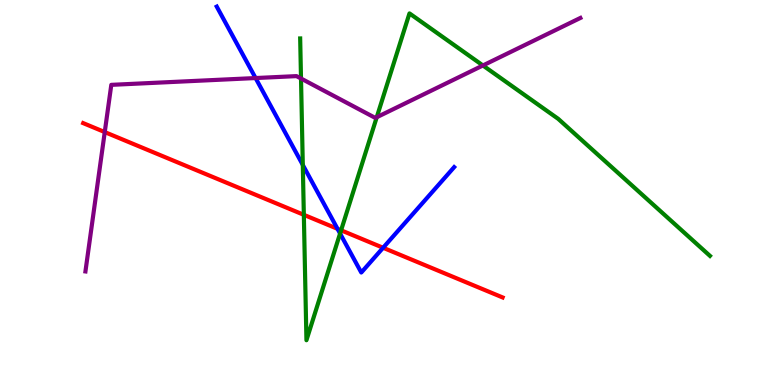[{'lines': ['blue', 'red'], 'intersections': [{'x': 4.36, 'y': 4.06}, {'x': 4.94, 'y': 3.56}]}, {'lines': ['green', 'red'], 'intersections': [{'x': 3.92, 'y': 4.42}, {'x': 4.4, 'y': 4.02}]}, {'lines': ['purple', 'red'], 'intersections': [{'x': 1.35, 'y': 6.57}]}, {'lines': ['blue', 'green'], 'intersections': [{'x': 3.91, 'y': 5.72}, {'x': 4.39, 'y': 3.93}]}, {'lines': ['blue', 'purple'], 'intersections': [{'x': 3.3, 'y': 7.97}]}, {'lines': ['green', 'purple'], 'intersections': [{'x': 3.88, 'y': 7.96}, {'x': 4.86, 'y': 6.96}, {'x': 6.23, 'y': 8.3}]}]